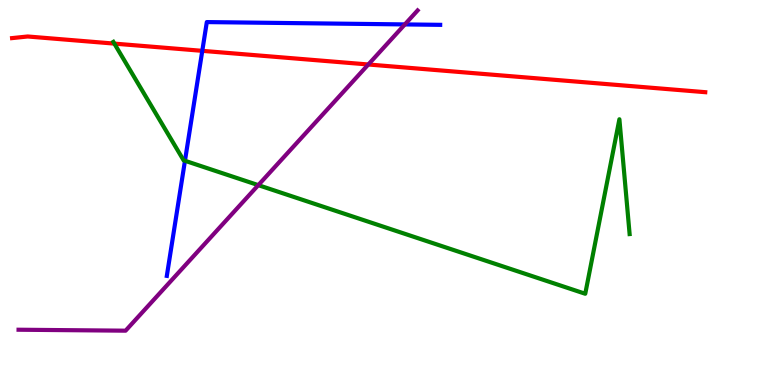[{'lines': ['blue', 'red'], 'intersections': [{'x': 2.61, 'y': 8.68}]}, {'lines': ['green', 'red'], 'intersections': [{'x': 1.48, 'y': 8.87}]}, {'lines': ['purple', 'red'], 'intersections': [{'x': 4.75, 'y': 8.32}]}, {'lines': ['blue', 'green'], 'intersections': [{'x': 2.39, 'y': 5.82}]}, {'lines': ['blue', 'purple'], 'intersections': [{'x': 5.22, 'y': 9.37}]}, {'lines': ['green', 'purple'], 'intersections': [{'x': 3.33, 'y': 5.19}]}]